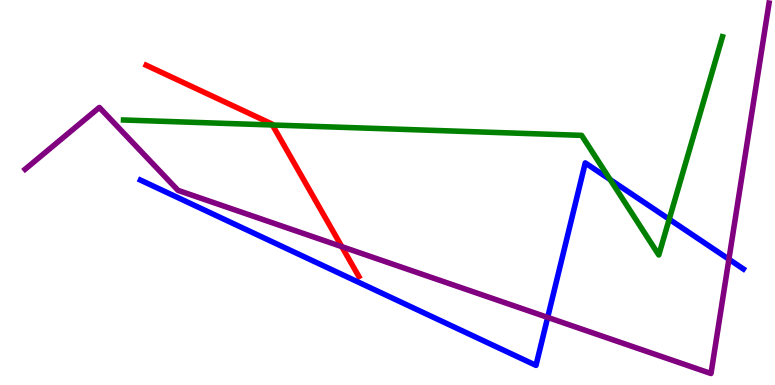[{'lines': ['blue', 'red'], 'intersections': []}, {'lines': ['green', 'red'], 'intersections': [{'x': 3.51, 'y': 6.75}]}, {'lines': ['purple', 'red'], 'intersections': [{'x': 4.41, 'y': 3.59}]}, {'lines': ['blue', 'green'], 'intersections': [{'x': 7.87, 'y': 5.33}, {'x': 8.64, 'y': 4.31}]}, {'lines': ['blue', 'purple'], 'intersections': [{'x': 7.07, 'y': 1.76}, {'x': 9.41, 'y': 3.27}]}, {'lines': ['green', 'purple'], 'intersections': []}]